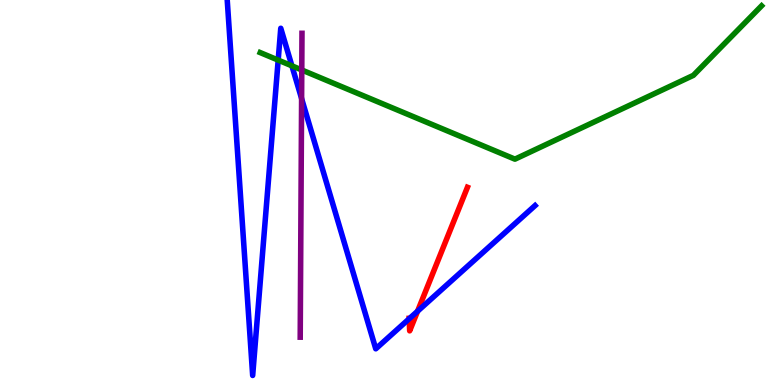[{'lines': ['blue', 'red'], 'intersections': [{'x': 5.28, 'y': 1.72}, {'x': 5.39, 'y': 1.92}]}, {'lines': ['green', 'red'], 'intersections': []}, {'lines': ['purple', 'red'], 'intersections': []}, {'lines': ['blue', 'green'], 'intersections': [{'x': 3.59, 'y': 8.44}, {'x': 3.77, 'y': 8.29}]}, {'lines': ['blue', 'purple'], 'intersections': [{'x': 3.89, 'y': 7.44}]}, {'lines': ['green', 'purple'], 'intersections': [{'x': 3.89, 'y': 8.18}]}]